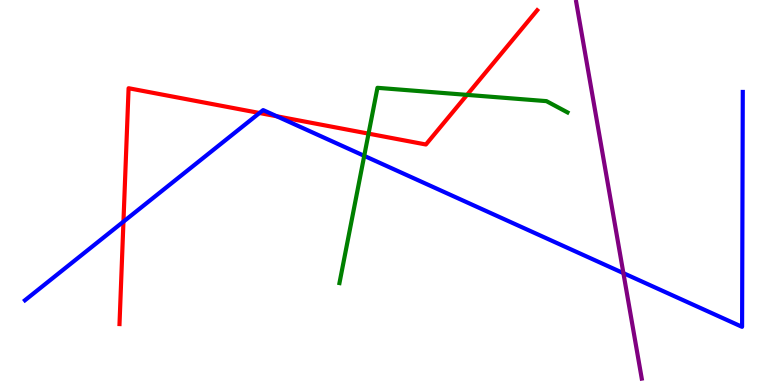[{'lines': ['blue', 'red'], 'intersections': [{'x': 1.59, 'y': 4.24}, {'x': 3.35, 'y': 7.06}, {'x': 3.57, 'y': 6.98}]}, {'lines': ['green', 'red'], 'intersections': [{'x': 4.76, 'y': 6.53}, {'x': 6.03, 'y': 7.54}]}, {'lines': ['purple', 'red'], 'intersections': []}, {'lines': ['blue', 'green'], 'intersections': [{'x': 4.7, 'y': 5.95}]}, {'lines': ['blue', 'purple'], 'intersections': [{'x': 8.04, 'y': 2.91}]}, {'lines': ['green', 'purple'], 'intersections': []}]